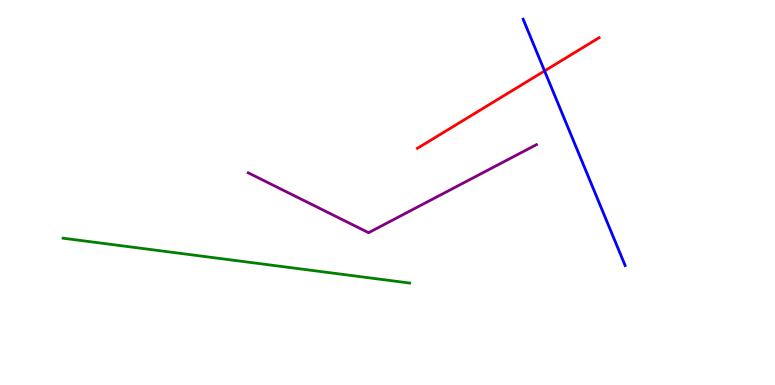[{'lines': ['blue', 'red'], 'intersections': [{'x': 7.03, 'y': 8.16}]}, {'lines': ['green', 'red'], 'intersections': []}, {'lines': ['purple', 'red'], 'intersections': []}, {'lines': ['blue', 'green'], 'intersections': []}, {'lines': ['blue', 'purple'], 'intersections': []}, {'lines': ['green', 'purple'], 'intersections': []}]